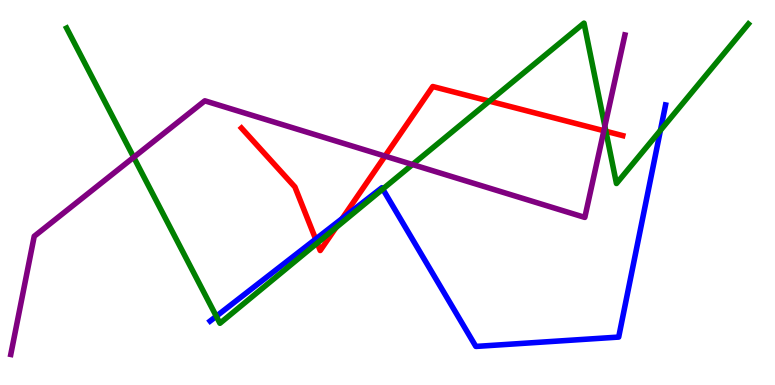[{'lines': ['blue', 'red'], 'intersections': [{'x': 4.07, 'y': 3.79}, {'x': 4.41, 'y': 4.32}]}, {'lines': ['green', 'red'], 'intersections': [{'x': 4.09, 'y': 3.69}, {'x': 4.33, 'y': 4.09}, {'x': 6.31, 'y': 7.37}, {'x': 7.82, 'y': 6.59}]}, {'lines': ['purple', 'red'], 'intersections': [{'x': 4.97, 'y': 5.95}, {'x': 7.79, 'y': 6.6}]}, {'lines': ['blue', 'green'], 'intersections': [{'x': 2.79, 'y': 1.79}, {'x': 4.94, 'y': 5.09}, {'x': 8.52, 'y': 6.61}]}, {'lines': ['blue', 'purple'], 'intersections': []}, {'lines': ['green', 'purple'], 'intersections': [{'x': 1.73, 'y': 5.91}, {'x': 5.32, 'y': 5.73}, {'x': 7.8, 'y': 6.72}]}]